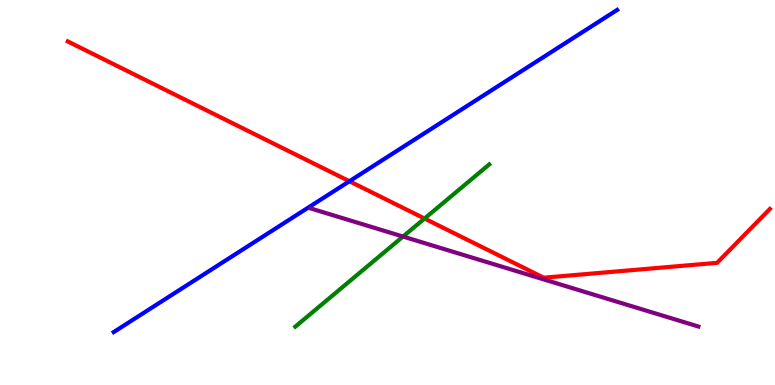[{'lines': ['blue', 'red'], 'intersections': [{'x': 4.51, 'y': 5.29}]}, {'lines': ['green', 'red'], 'intersections': [{'x': 5.48, 'y': 4.32}]}, {'lines': ['purple', 'red'], 'intersections': []}, {'lines': ['blue', 'green'], 'intersections': []}, {'lines': ['blue', 'purple'], 'intersections': []}, {'lines': ['green', 'purple'], 'intersections': [{'x': 5.2, 'y': 3.86}]}]